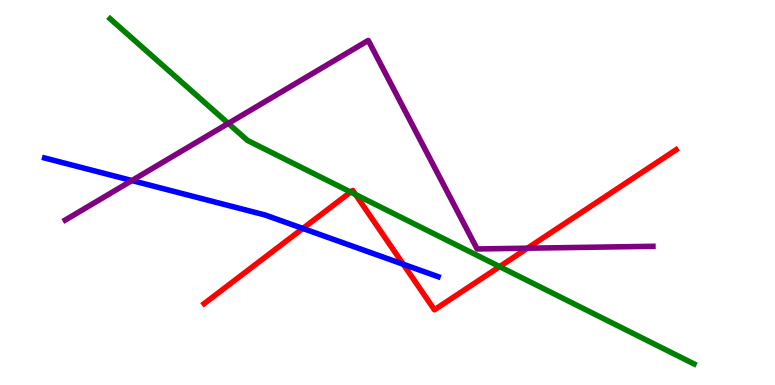[{'lines': ['blue', 'red'], 'intersections': [{'x': 3.91, 'y': 4.07}, {'x': 5.2, 'y': 3.14}]}, {'lines': ['green', 'red'], 'intersections': [{'x': 4.52, 'y': 5.01}, {'x': 4.59, 'y': 4.95}, {'x': 6.45, 'y': 3.07}]}, {'lines': ['purple', 'red'], 'intersections': [{'x': 6.81, 'y': 3.55}]}, {'lines': ['blue', 'green'], 'intersections': []}, {'lines': ['blue', 'purple'], 'intersections': [{'x': 1.7, 'y': 5.31}]}, {'lines': ['green', 'purple'], 'intersections': [{'x': 2.95, 'y': 6.79}]}]